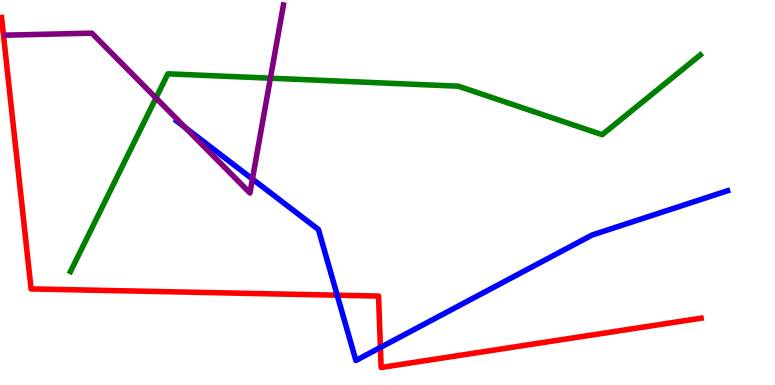[{'lines': ['blue', 'red'], 'intersections': [{'x': 4.35, 'y': 2.33}, {'x': 4.91, 'y': 0.975}]}, {'lines': ['green', 'red'], 'intersections': []}, {'lines': ['purple', 'red'], 'intersections': []}, {'lines': ['blue', 'green'], 'intersections': []}, {'lines': ['blue', 'purple'], 'intersections': [{'x': 2.39, 'y': 6.68}, {'x': 3.26, 'y': 5.35}]}, {'lines': ['green', 'purple'], 'intersections': [{'x': 2.01, 'y': 7.46}, {'x': 3.49, 'y': 7.97}]}]